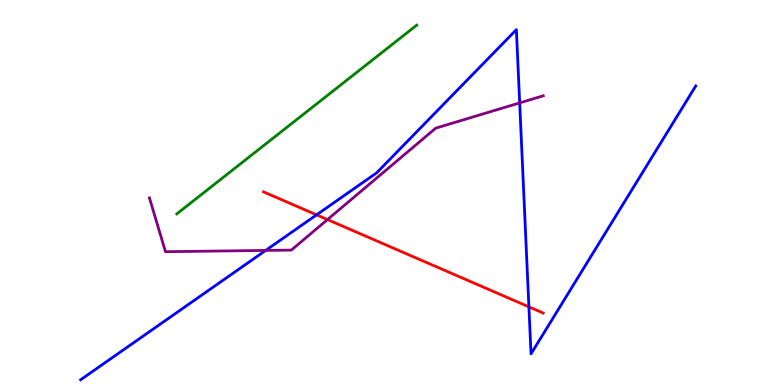[{'lines': ['blue', 'red'], 'intersections': [{'x': 4.08, 'y': 4.42}, {'x': 6.82, 'y': 2.03}]}, {'lines': ['green', 'red'], 'intersections': []}, {'lines': ['purple', 'red'], 'intersections': [{'x': 4.23, 'y': 4.3}]}, {'lines': ['blue', 'green'], 'intersections': []}, {'lines': ['blue', 'purple'], 'intersections': [{'x': 3.43, 'y': 3.5}, {'x': 6.71, 'y': 7.33}]}, {'lines': ['green', 'purple'], 'intersections': []}]